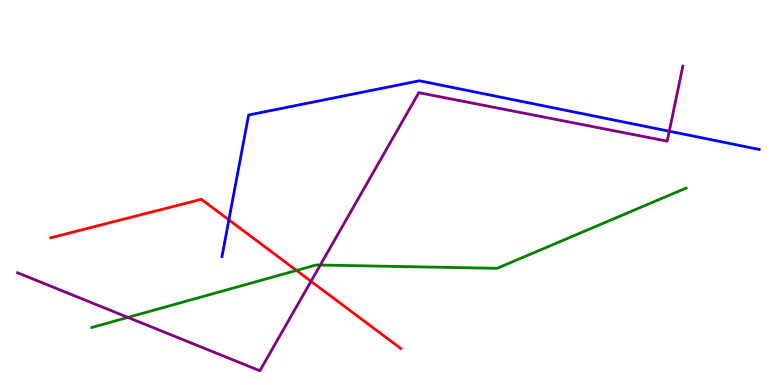[{'lines': ['blue', 'red'], 'intersections': [{'x': 2.95, 'y': 4.29}]}, {'lines': ['green', 'red'], 'intersections': [{'x': 3.83, 'y': 2.98}]}, {'lines': ['purple', 'red'], 'intersections': [{'x': 4.01, 'y': 2.69}]}, {'lines': ['blue', 'green'], 'intersections': []}, {'lines': ['blue', 'purple'], 'intersections': [{'x': 8.64, 'y': 6.59}]}, {'lines': ['green', 'purple'], 'intersections': [{'x': 1.65, 'y': 1.76}, {'x': 4.13, 'y': 3.12}]}]